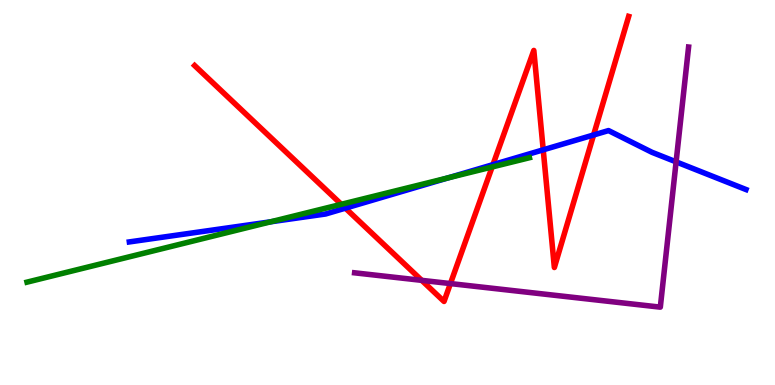[{'lines': ['blue', 'red'], 'intersections': [{'x': 4.46, 'y': 4.59}, {'x': 6.36, 'y': 5.72}, {'x': 7.01, 'y': 6.11}, {'x': 7.66, 'y': 6.49}]}, {'lines': ['green', 'red'], 'intersections': [{'x': 4.4, 'y': 4.69}, {'x': 6.35, 'y': 5.66}]}, {'lines': ['purple', 'red'], 'intersections': [{'x': 5.44, 'y': 2.72}, {'x': 5.81, 'y': 2.63}]}, {'lines': ['blue', 'green'], 'intersections': [{'x': 3.49, 'y': 4.24}, {'x': 5.78, 'y': 5.38}]}, {'lines': ['blue', 'purple'], 'intersections': [{'x': 8.72, 'y': 5.8}]}, {'lines': ['green', 'purple'], 'intersections': []}]